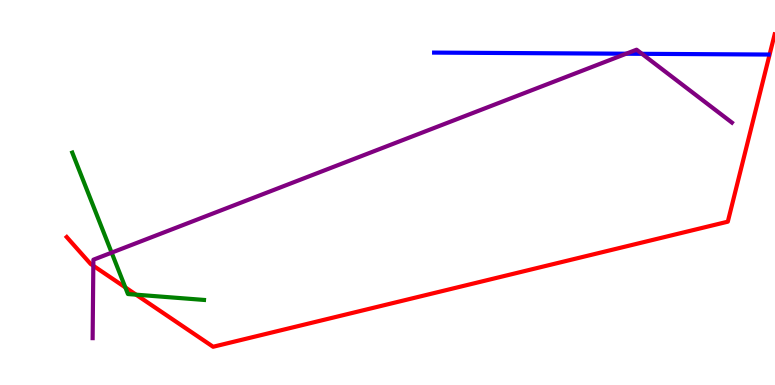[{'lines': ['blue', 'red'], 'intersections': []}, {'lines': ['green', 'red'], 'intersections': [{'x': 1.62, 'y': 2.54}, {'x': 1.76, 'y': 2.35}]}, {'lines': ['purple', 'red'], 'intersections': [{'x': 1.2, 'y': 3.1}]}, {'lines': ['blue', 'green'], 'intersections': []}, {'lines': ['blue', 'purple'], 'intersections': [{'x': 8.08, 'y': 8.6}, {'x': 8.28, 'y': 8.6}]}, {'lines': ['green', 'purple'], 'intersections': [{'x': 1.44, 'y': 3.44}]}]